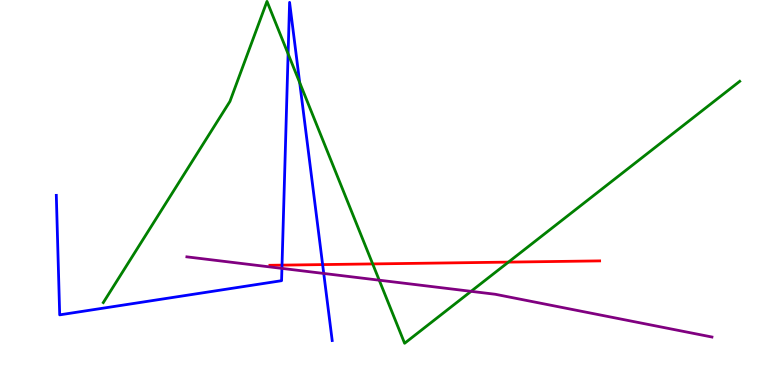[{'lines': ['blue', 'red'], 'intersections': [{'x': 3.64, 'y': 3.11}, {'x': 4.16, 'y': 3.13}]}, {'lines': ['green', 'red'], 'intersections': [{'x': 4.81, 'y': 3.14}, {'x': 6.56, 'y': 3.19}]}, {'lines': ['purple', 'red'], 'intersections': []}, {'lines': ['blue', 'green'], 'intersections': [{'x': 3.72, 'y': 8.6}, {'x': 3.87, 'y': 7.85}]}, {'lines': ['blue', 'purple'], 'intersections': [{'x': 3.64, 'y': 3.03}, {'x': 4.18, 'y': 2.9}]}, {'lines': ['green', 'purple'], 'intersections': [{'x': 4.89, 'y': 2.72}, {'x': 6.08, 'y': 2.43}]}]